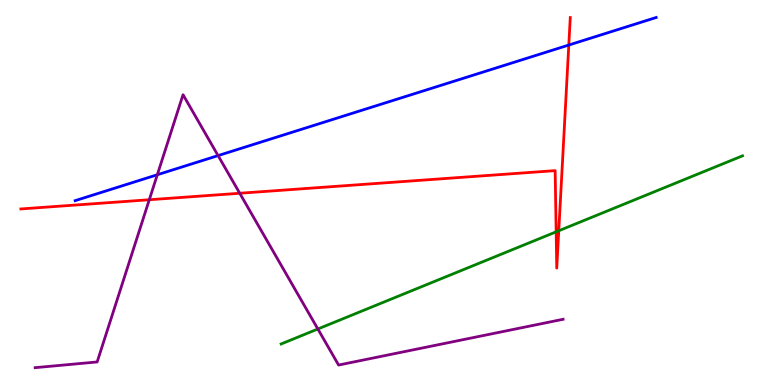[{'lines': ['blue', 'red'], 'intersections': [{'x': 7.34, 'y': 8.83}]}, {'lines': ['green', 'red'], 'intersections': [{'x': 7.18, 'y': 3.98}, {'x': 7.21, 'y': 4.01}]}, {'lines': ['purple', 'red'], 'intersections': [{'x': 1.93, 'y': 4.81}, {'x': 3.09, 'y': 4.98}]}, {'lines': ['blue', 'green'], 'intersections': []}, {'lines': ['blue', 'purple'], 'intersections': [{'x': 2.03, 'y': 5.46}, {'x': 2.81, 'y': 5.96}]}, {'lines': ['green', 'purple'], 'intersections': [{'x': 4.1, 'y': 1.45}]}]